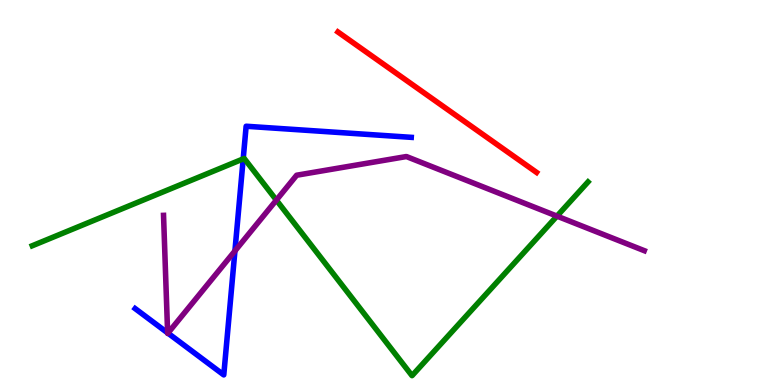[{'lines': ['blue', 'red'], 'intersections': []}, {'lines': ['green', 'red'], 'intersections': []}, {'lines': ['purple', 'red'], 'intersections': []}, {'lines': ['blue', 'green'], 'intersections': [{'x': 3.14, 'y': 5.87}]}, {'lines': ['blue', 'purple'], 'intersections': [{'x': 2.16, 'y': 1.35}, {'x': 2.17, 'y': 1.35}, {'x': 3.03, 'y': 3.48}]}, {'lines': ['green', 'purple'], 'intersections': [{'x': 3.57, 'y': 4.8}, {'x': 7.19, 'y': 4.39}]}]